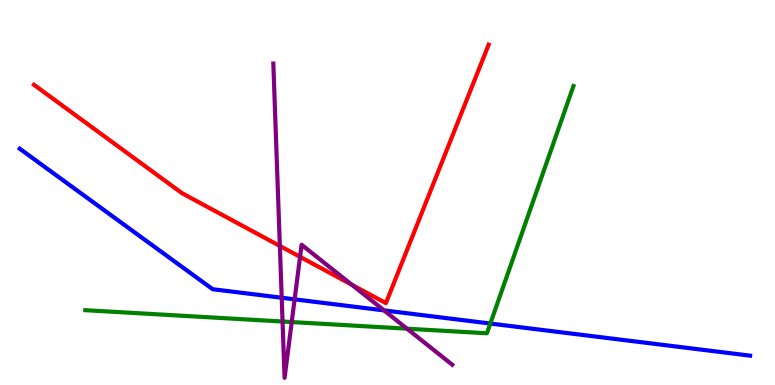[{'lines': ['blue', 'red'], 'intersections': []}, {'lines': ['green', 'red'], 'intersections': []}, {'lines': ['purple', 'red'], 'intersections': [{'x': 3.61, 'y': 3.61}, {'x': 3.87, 'y': 3.33}, {'x': 4.54, 'y': 2.61}]}, {'lines': ['blue', 'green'], 'intersections': [{'x': 6.33, 'y': 1.6}]}, {'lines': ['blue', 'purple'], 'intersections': [{'x': 3.63, 'y': 2.27}, {'x': 3.8, 'y': 2.22}, {'x': 4.96, 'y': 1.94}]}, {'lines': ['green', 'purple'], 'intersections': [{'x': 3.65, 'y': 1.65}, {'x': 3.76, 'y': 1.63}, {'x': 5.25, 'y': 1.46}]}]